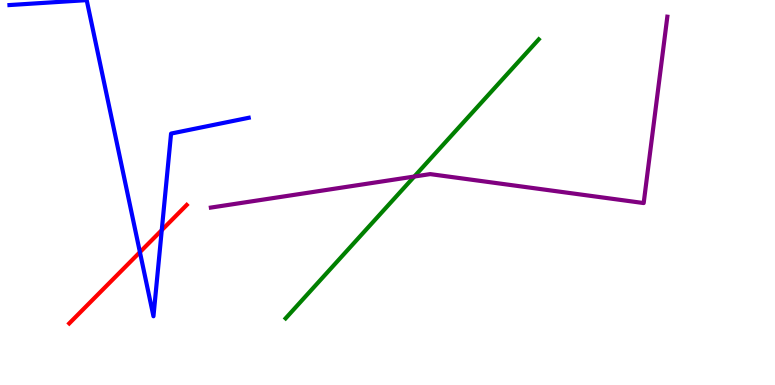[{'lines': ['blue', 'red'], 'intersections': [{'x': 1.81, 'y': 3.45}, {'x': 2.09, 'y': 4.02}]}, {'lines': ['green', 'red'], 'intersections': []}, {'lines': ['purple', 'red'], 'intersections': []}, {'lines': ['blue', 'green'], 'intersections': []}, {'lines': ['blue', 'purple'], 'intersections': []}, {'lines': ['green', 'purple'], 'intersections': [{'x': 5.35, 'y': 5.41}]}]